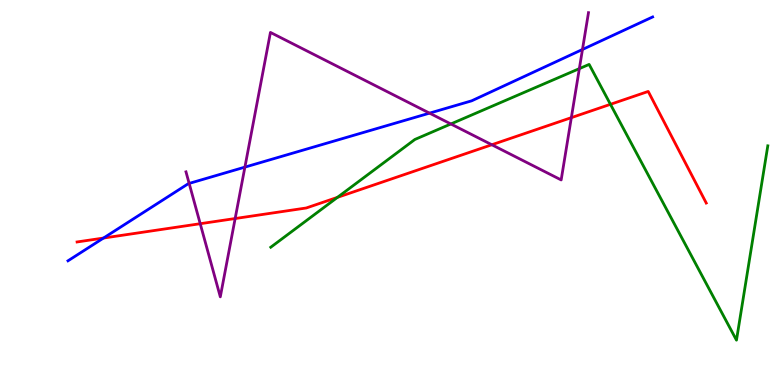[{'lines': ['blue', 'red'], 'intersections': [{'x': 1.34, 'y': 3.82}]}, {'lines': ['green', 'red'], 'intersections': [{'x': 4.35, 'y': 4.87}, {'x': 7.88, 'y': 7.29}]}, {'lines': ['purple', 'red'], 'intersections': [{'x': 2.58, 'y': 4.19}, {'x': 3.03, 'y': 4.32}, {'x': 6.35, 'y': 6.24}, {'x': 7.37, 'y': 6.94}]}, {'lines': ['blue', 'green'], 'intersections': []}, {'lines': ['blue', 'purple'], 'intersections': [{'x': 2.44, 'y': 5.24}, {'x': 3.16, 'y': 5.66}, {'x': 5.54, 'y': 7.06}, {'x': 7.52, 'y': 8.71}]}, {'lines': ['green', 'purple'], 'intersections': [{'x': 5.82, 'y': 6.78}, {'x': 7.48, 'y': 8.22}]}]